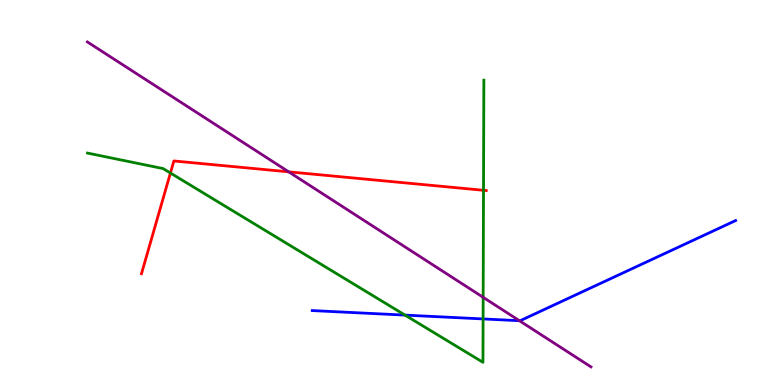[{'lines': ['blue', 'red'], 'intersections': []}, {'lines': ['green', 'red'], 'intersections': [{'x': 2.2, 'y': 5.51}, {'x': 6.24, 'y': 5.06}]}, {'lines': ['purple', 'red'], 'intersections': [{'x': 3.73, 'y': 5.54}]}, {'lines': ['blue', 'green'], 'intersections': [{'x': 5.23, 'y': 1.82}, {'x': 6.23, 'y': 1.72}]}, {'lines': ['blue', 'purple'], 'intersections': [{'x': 6.7, 'y': 1.67}]}, {'lines': ['green', 'purple'], 'intersections': [{'x': 6.23, 'y': 2.28}]}]